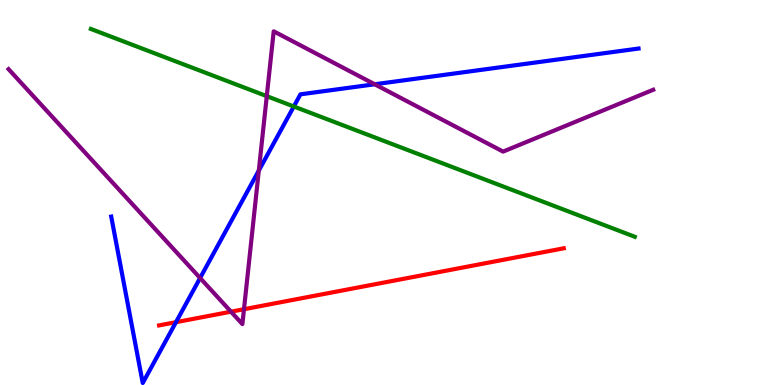[{'lines': ['blue', 'red'], 'intersections': [{'x': 2.27, 'y': 1.63}]}, {'lines': ['green', 'red'], 'intersections': []}, {'lines': ['purple', 'red'], 'intersections': [{'x': 2.98, 'y': 1.9}, {'x': 3.15, 'y': 1.97}]}, {'lines': ['blue', 'green'], 'intersections': [{'x': 3.79, 'y': 7.23}]}, {'lines': ['blue', 'purple'], 'intersections': [{'x': 2.58, 'y': 2.78}, {'x': 3.34, 'y': 5.57}, {'x': 4.83, 'y': 7.81}]}, {'lines': ['green', 'purple'], 'intersections': [{'x': 3.44, 'y': 7.5}]}]